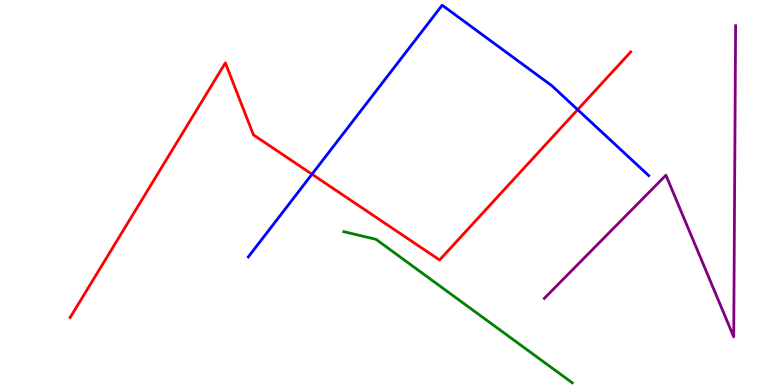[{'lines': ['blue', 'red'], 'intersections': [{'x': 4.03, 'y': 5.47}, {'x': 7.45, 'y': 7.15}]}, {'lines': ['green', 'red'], 'intersections': []}, {'lines': ['purple', 'red'], 'intersections': []}, {'lines': ['blue', 'green'], 'intersections': []}, {'lines': ['blue', 'purple'], 'intersections': []}, {'lines': ['green', 'purple'], 'intersections': []}]